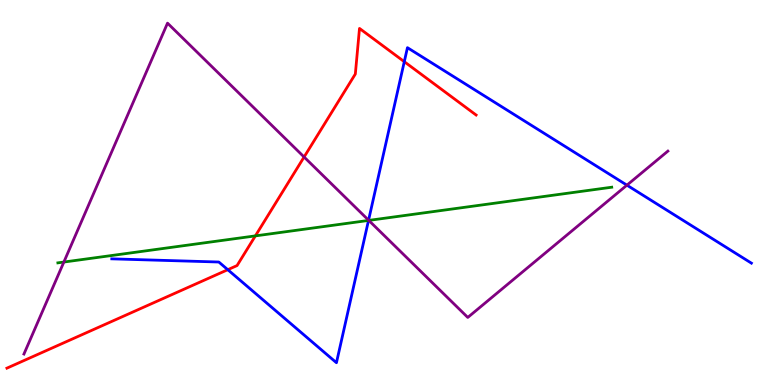[{'lines': ['blue', 'red'], 'intersections': [{'x': 2.94, 'y': 2.99}, {'x': 5.22, 'y': 8.4}]}, {'lines': ['green', 'red'], 'intersections': [{'x': 3.3, 'y': 3.87}]}, {'lines': ['purple', 'red'], 'intersections': [{'x': 3.92, 'y': 5.92}]}, {'lines': ['blue', 'green'], 'intersections': [{'x': 4.76, 'y': 4.27}]}, {'lines': ['blue', 'purple'], 'intersections': [{'x': 4.76, 'y': 4.28}, {'x': 8.09, 'y': 5.19}]}, {'lines': ['green', 'purple'], 'intersections': [{'x': 0.824, 'y': 3.19}, {'x': 4.76, 'y': 4.28}]}]